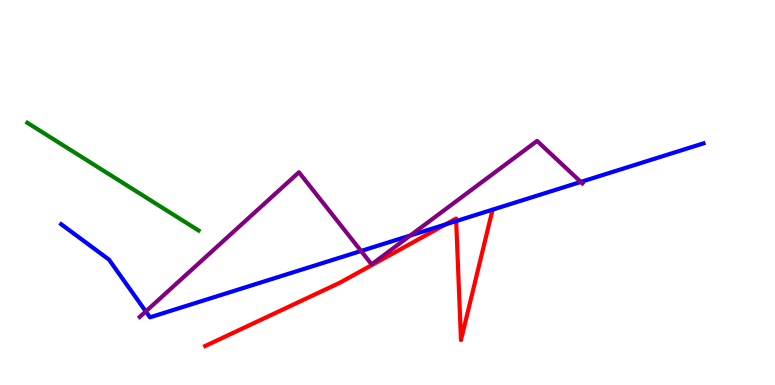[{'lines': ['blue', 'red'], 'intersections': [{'x': 5.75, 'y': 4.17}, {'x': 5.89, 'y': 4.26}]}, {'lines': ['green', 'red'], 'intersections': []}, {'lines': ['purple', 'red'], 'intersections': []}, {'lines': ['blue', 'green'], 'intersections': []}, {'lines': ['blue', 'purple'], 'intersections': [{'x': 1.88, 'y': 1.91}, {'x': 4.66, 'y': 3.48}, {'x': 5.29, 'y': 3.88}, {'x': 7.49, 'y': 5.27}]}, {'lines': ['green', 'purple'], 'intersections': []}]